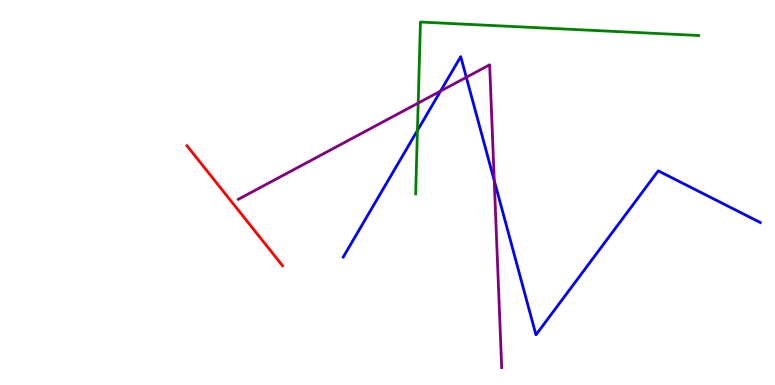[{'lines': ['blue', 'red'], 'intersections': []}, {'lines': ['green', 'red'], 'intersections': []}, {'lines': ['purple', 'red'], 'intersections': []}, {'lines': ['blue', 'green'], 'intersections': [{'x': 5.39, 'y': 6.61}]}, {'lines': ['blue', 'purple'], 'intersections': [{'x': 5.68, 'y': 7.63}, {'x': 6.02, 'y': 7.99}, {'x': 6.38, 'y': 5.31}]}, {'lines': ['green', 'purple'], 'intersections': [{'x': 5.4, 'y': 7.32}]}]